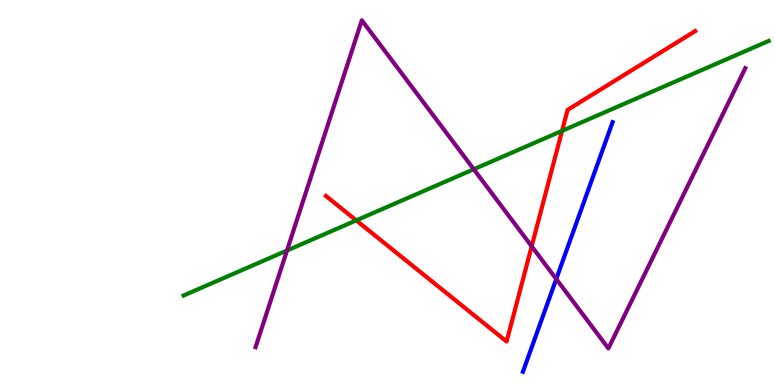[{'lines': ['blue', 'red'], 'intersections': []}, {'lines': ['green', 'red'], 'intersections': [{'x': 4.6, 'y': 4.28}, {'x': 7.25, 'y': 6.6}]}, {'lines': ['purple', 'red'], 'intersections': [{'x': 6.86, 'y': 3.6}]}, {'lines': ['blue', 'green'], 'intersections': []}, {'lines': ['blue', 'purple'], 'intersections': [{'x': 7.18, 'y': 2.75}]}, {'lines': ['green', 'purple'], 'intersections': [{'x': 3.7, 'y': 3.49}, {'x': 6.11, 'y': 5.6}]}]